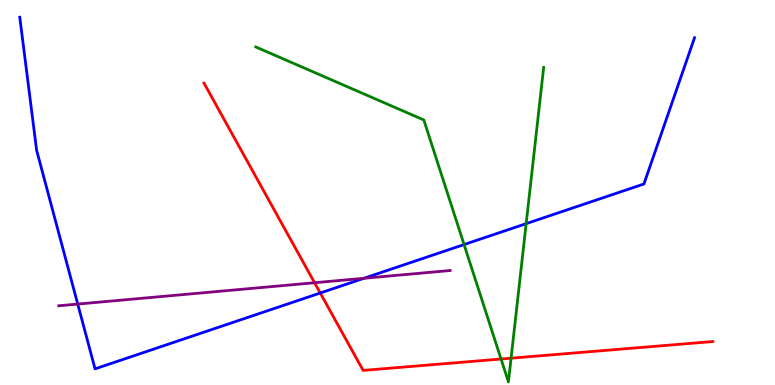[{'lines': ['blue', 'red'], 'intersections': [{'x': 4.13, 'y': 2.39}]}, {'lines': ['green', 'red'], 'intersections': [{'x': 6.47, 'y': 0.675}, {'x': 6.59, 'y': 0.696}]}, {'lines': ['purple', 'red'], 'intersections': [{'x': 4.06, 'y': 2.66}]}, {'lines': ['blue', 'green'], 'intersections': [{'x': 5.99, 'y': 3.65}, {'x': 6.79, 'y': 4.19}]}, {'lines': ['blue', 'purple'], 'intersections': [{'x': 1.0, 'y': 2.1}, {'x': 4.7, 'y': 2.77}]}, {'lines': ['green', 'purple'], 'intersections': []}]